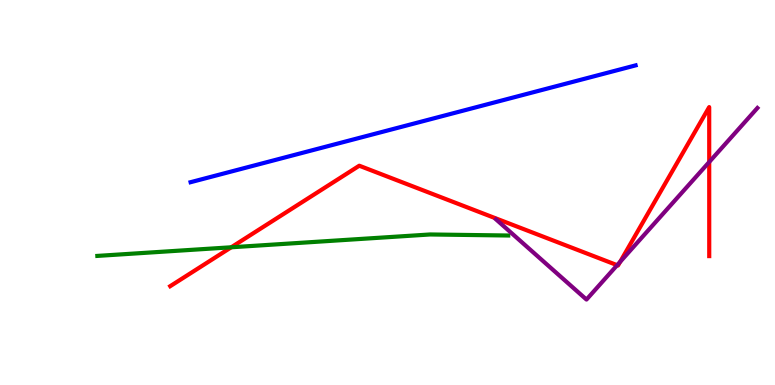[{'lines': ['blue', 'red'], 'intersections': []}, {'lines': ['green', 'red'], 'intersections': [{'x': 2.98, 'y': 3.58}]}, {'lines': ['purple', 'red'], 'intersections': [{'x': 7.96, 'y': 3.11}, {'x': 8.0, 'y': 3.2}, {'x': 9.15, 'y': 5.79}]}, {'lines': ['blue', 'green'], 'intersections': []}, {'lines': ['blue', 'purple'], 'intersections': []}, {'lines': ['green', 'purple'], 'intersections': []}]